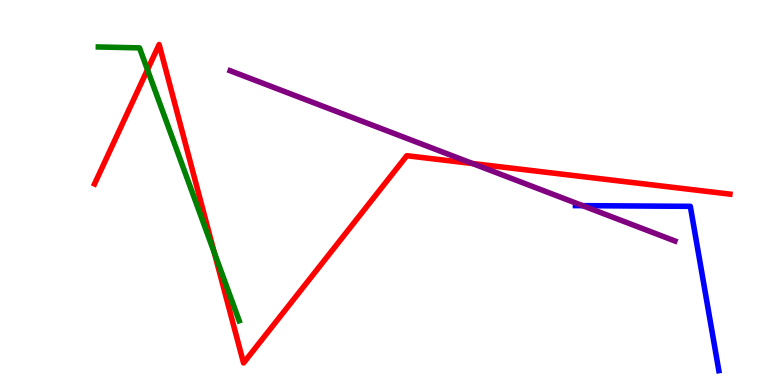[{'lines': ['blue', 'red'], 'intersections': []}, {'lines': ['green', 'red'], 'intersections': [{'x': 1.9, 'y': 8.19}, {'x': 2.77, 'y': 3.44}]}, {'lines': ['purple', 'red'], 'intersections': [{'x': 6.1, 'y': 5.75}]}, {'lines': ['blue', 'green'], 'intersections': []}, {'lines': ['blue', 'purple'], 'intersections': [{'x': 7.52, 'y': 4.66}]}, {'lines': ['green', 'purple'], 'intersections': []}]